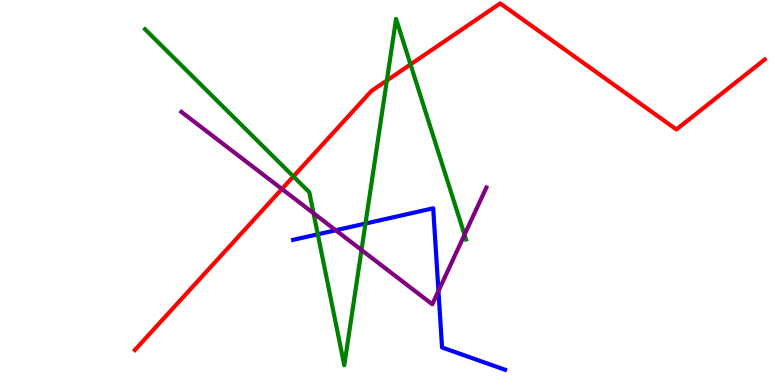[{'lines': ['blue', 'red'], 'intersections': []}, {'lines': ['green', 'red'], 'intersections': [{'x': 3.79, 'y': 5.42}, {'x': 4.99, 'y': 7.91}, {'x': 5.3, 'y': 8.33}]}, {'lines': ['purple', 'red'], 'intersections': [{'x': 3.64, 'y': 5.09}]}, {'lines': ['blue', 'green'], 'intersections': [{'x': 4.1, 'y': 3.91}, {'x': 4.72, 'y': 4.19}]}, {'lines': ['blue', 'purple'], 'intersections': [{'x': 4.33, 'y': 4.02}, {'x': 5.66, 'y': 2.44}]}, {'lines': ['green', 'purple'], 'intersections': [{'x': 4.05, 'y': 4.46}, {'x': 4.66, 'y': 3.51}, {'x': 5.99, 'y': 3.9}]}]